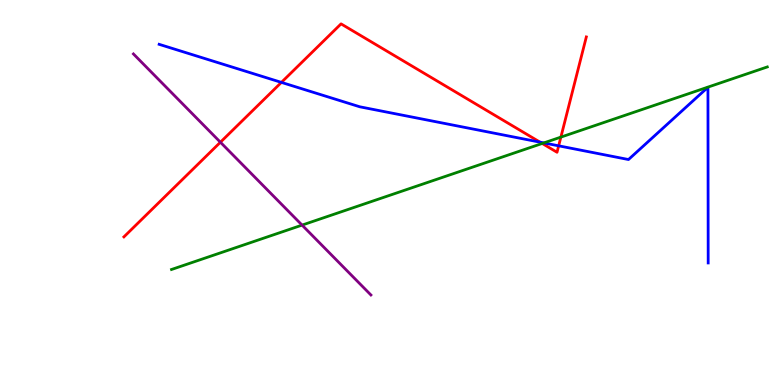[{'lines': ['blue', 'red'], 'intersections': [{'x': 3.63, 'y': 7.86}, {'x': 6.97, 'y': 6.31}, {'x': 7.21, 'y': 6.21}]}, {'lines': ['green', 'red'], 'intersections': [{'x': 7.0, 'y': 6.27}, {'x': 7.24, 'y': 6.44}]}, {'lines': ['purple', 'red'], 'intersections': [{'x': 2.84, 'y': 6.31}]}, {'lines': ['blue', 'green'], 'intersections': [{'x': 7.02, 'y': 6.29}]}, {'lines': ['blue', 'purple'], 'intersections': []}, {'lines': ['green', 'purple'], 'intersections': [{'x': 3.9, 'y': 4.15}]}]